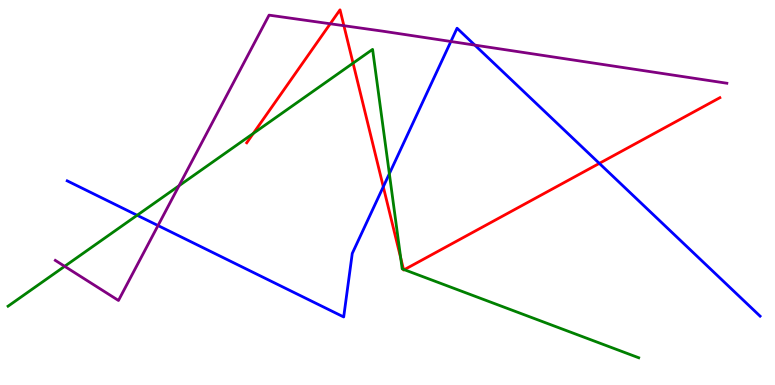[{'lines': ['blue', 'red'], 'intersections': [{'x': 4.95, 'y': 5.15}, {'x': 7.73, 'y': 5.76}]}, {'lines': ['green', 'red'], 'intersections': [{'x': 3.27, 'y': 6.53}, {'x': 4.56, 'y': 8.36}, {'x': 5.17, 'y': 3.3}, {'x': 5.21, 'y': 3.0}, {'x': 5.22, 'y': 3.0}]}, {'lines': ['purple', 'red'], 'intersections': [{'x': 4.26, 'y': 9.38}, {'x': 4.44, 'y': 9.33}]}, {'lines': ['blue', 'green'], 'intersections': [{'x': 1.77, 'y': 4.41}, {'x': 5.02, 'y': 5.49}]}, {'lines': ['blue', 'purple'], 'intersections': [{'x': 2.04, 'y': 4.14}, {'x': 5.82, 'y': 8.92}, {'x': 6.13, 'y': 8.83}]}, {'lines': ['green', 'purple'], 'intersections': [{'x': 0.834, 'y': 3.08}, {'x': 2.31, 'y': 5.18}]}]